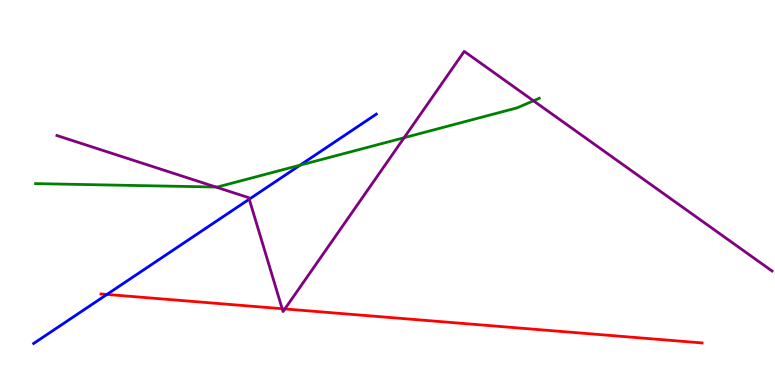[{'lines': ['blue', 'red'], 'intersections': [{'x': 1.38, 'y': 2.35}]}, {'lines': ['green', 'red'], 'intersections': []}, {'lines': ['purple', 'red'], 'intersections': [{'x': 3.64, 'y': 1.98}, {'x': 3.68, 'y': 1.98}]}, {'lines': ['blue', 'green'], 'intersections': [{'x': 3.87, 'y': 5.71}]}, {'lines': ['blue', 'purple'], 'intersections': [{'x': 3.22, 'y': 4.83}]}, {'lines': ['green', 'purple'], 'intersections': [{'x': 2.79, 'y': 5.14}, {'x': 5.21, 'y': 6.42}, {'x': 6.88, 'y': 7.38}]}]